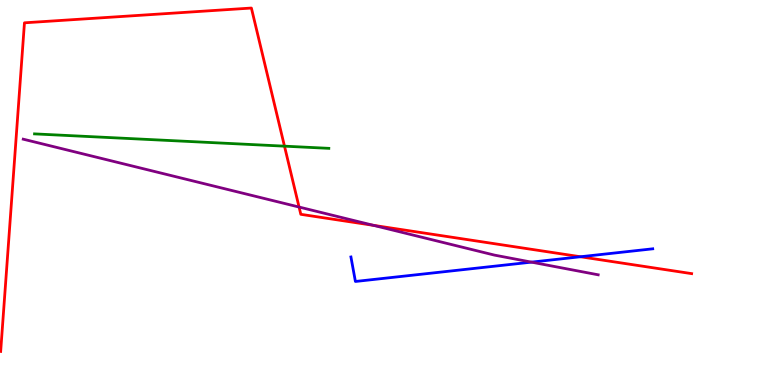[{'lines': ['blue', 'red'], 'intersections': [{'x': 7.49, 'y': 3.33}]}, {'lines': ['green', 'red'], 'intersections': [{'x': 3.67, 'y': 6.2}]}, {'lines': ['purple', 'red'], 'intersections': [{'x': 3.86, 'y': 4.62}, {'x': 4.82, 'y': 4.15}]}, {'lines': ['blue', 'green'], 'intersections': []}, {'lines': ['blue', 'purple'], 'intersections': [{'x': 6.86, 'y': 3.19}]}, {'lines': ['green', 'purple'], 'intersections': []}]